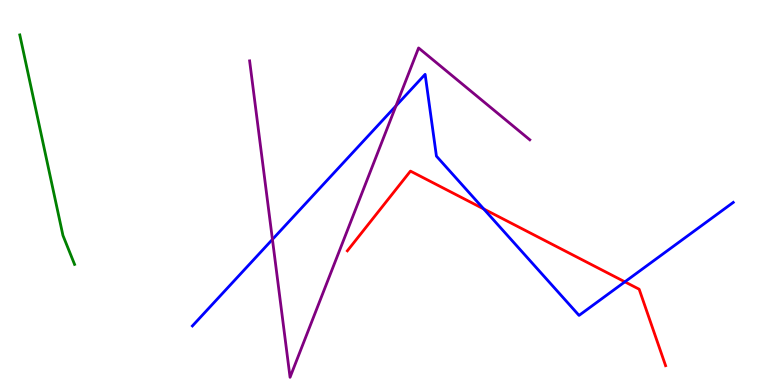[{'lines': ['blue', 'red'], 'intersections': [{'x': 6.24, 'y': 4.57}, {'x': 8.06, 'y': 2.68}]}, {'lines': ['green', 'red'], 'intersections': []}, {'lines': ['purple', 'red'], 'intersections': []}, {'lines': ['blue', 'green'], 'intersections': []}, {'lines': ['blue', 'purple'], 'intersections': [{'x': 3.52, 'y': 3.78}, {'x': 5.11, 'y': 7.25}]}, {'lines': ['green', 'purple'], 'intersections': []}]